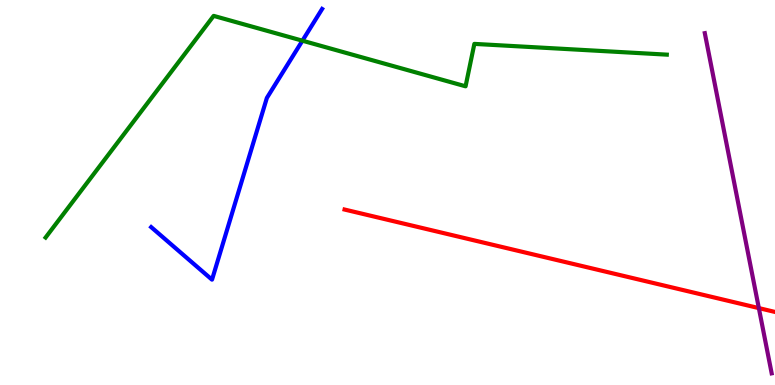[{'lines': ['blue', 'red'], 'intersections': []}, {'lines': ['green', 'red'], 'intersections': []}, {'lines': ['purple', 'red'], 'intersections': [{'x': 9.79, 'y': 2.0}]}, {'lines': ['blue', 'green'], 'intersections': [{'x': 3.9, 'y': 8.94}]}, {'lines': ['blue', 'purple'], 'intersections': []}, {'lines': ['green', 'purple'], 'intersections': []}]